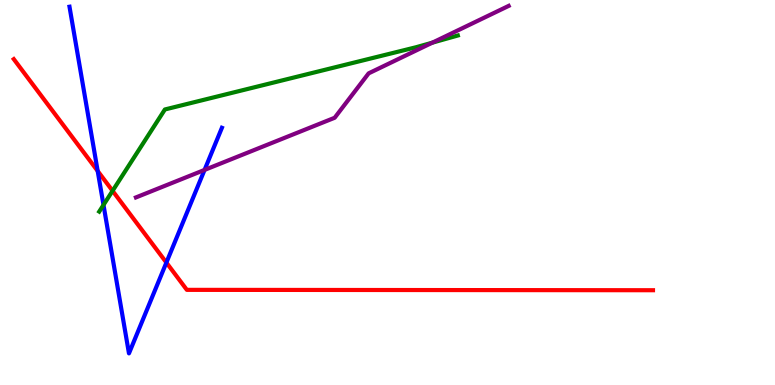[{'lines': ['blue', 'red'], 'intersections': [{'x': 1.26, 'y': 5.56}, {'x': 2.15, 'y': 3.18}]}, {'lines': ['green', 'red'], 'intersections': [{'x': 1.45, 'y': 5.04}]}, {'lines': ['purple', 'red'], 'intersections': []}, {'lines': ['blue', 'green'], 'intersections': [{'x': 1.34, 'y': 4.68}]}, {'lines': ['blue', 'purple'], 'intersections': [{'x': 2.64, 'y': 5.59}]}, {'lines': ['green', 'purple'], 'intersections': [{'x': 5.58, 'y': 8.89}]}]